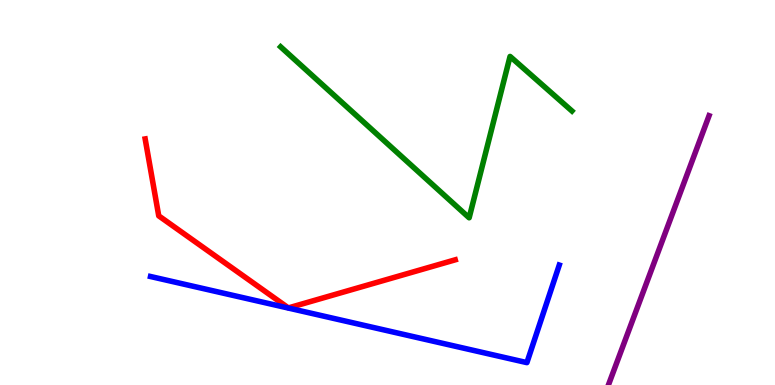[{'lines': ['blue', 'red'], 'intersections': []}, {'lines': ['green', 'red'], 'intersections': []}, {'lines': ['purple', 'red'], 'intersections': []}, {'lines': ['blue', 'green'], 'intersections': []}, {'lines': ['blue', 'purple'], 'intersections': []}, {'lines': ['green', 'purple'], 'intersections': []}]